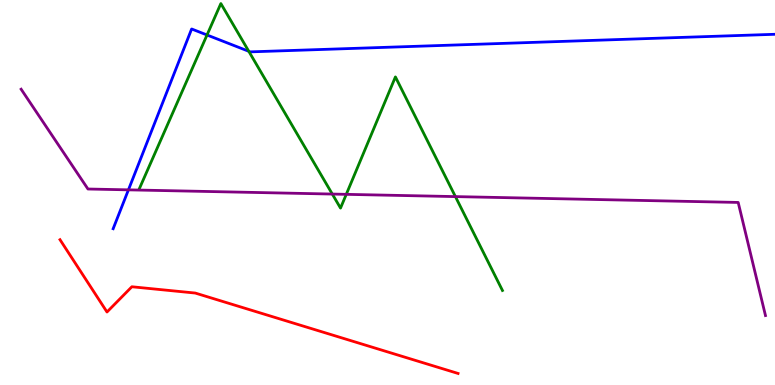[{'lines': ['blue', 'red'], 'intersections': []}, {'lines': ['green', 'red'], 'intersections': []}, {'lines': ['purple', 'red'], 'intersections': []}, {'lines': ['blue', 'green'], 'intersections': [{'x': 2.67, 'y': 9.09}, {'x': 3.21, 'y': 8.67}]}, {'lines': ['blue', 'purple'], 'intersections': [{'x': 1.66, 'y': 5.07}]}, {'lines': ['green', 'purple'], 'intersections': [{'x': 4.29, 'y': 4.96}, {'x': 4.47, 'y': 4.95}, {'x': 5.88, 'y': 4.89}]}]